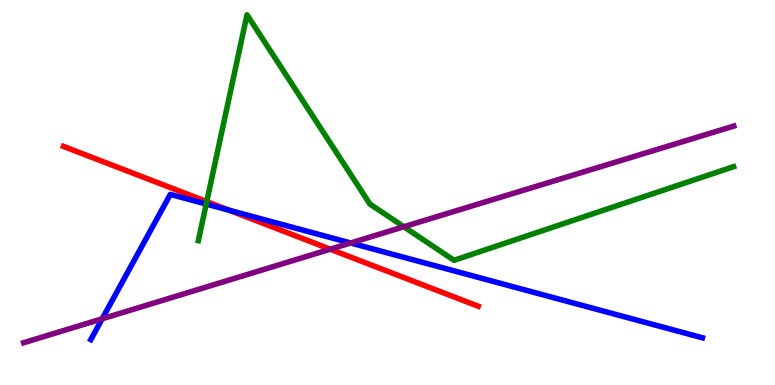[{'lines': ['blue', 'red'], 'intersections': [{'x': 2.96, 'y': 4.54}]}, {'lines': ['green', 'red'], 'intersections': [{'x': 2.67, 'y': 4.76}]}, {'lines': ['purple', 'red'], 'intersections': [{'x': 4.26, 'y': 3.53}]}, {'lines': ['blue', 'green'], 'intersections': [{'x': 2.66, 'y': 4.7}]}, {'lines': ['blue', 'purple'], 'intersections': [{'x': 1.32, 'y': 1.72}, {'x': 4.52, 'y': 3.69}]}, {'lines': ['green', 'purple'], 'intersections': [{'x': 5.21, 'y': 4.11}]}]